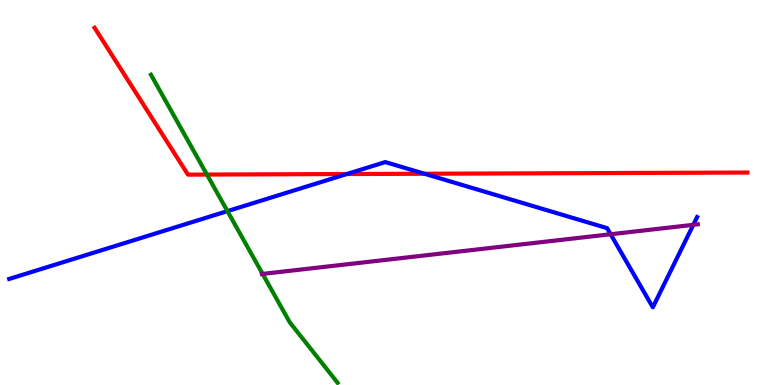[{'lines': ['blue', 'red'], 'intersections': [{'x': 4.47, 'y': 5.48}, {'x': 5.48, 'y': 5.49}]}, {'lines': ['green', 'red'], 'intersections': [{'x': 2.67, 'y': 5.47}]}, {'lines': ['purple', 'red'], 'intersections': []}, {'lines': ['blue', 'green'], 'intersections': [{'x': 2.93, 'y': 4.52}]}, {'lines': ['blue', 'purple'], 'intersections': [{'x': 7.88, 'y': 3.92}, {'x': 8.95, 'y': 4.16}]}, {'lines': ['green', 'purple'], 'intersections': [{'x': 3.39, 'y': 2.89}]}]